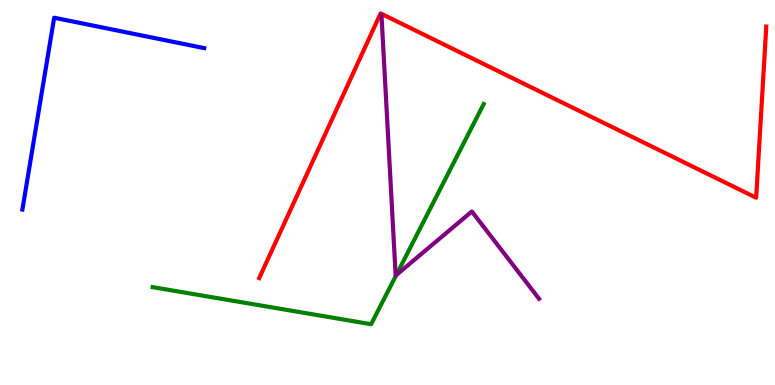[{'lines': ['blue', 'red'], 'intersections': []}, {'lines': ['green', 'red'], 'intersections': []}, {'lines': ['purple', 'red'], 'intersections': []}, {'lines': ['blue', 'green'], 'intersections': []}, {'lines': ['blue', 'purple'], 'intersections': []}, {'lines': ['green', 'purple'], 'intersections': [{'x': 5.11, 'y': 2.86}]}]